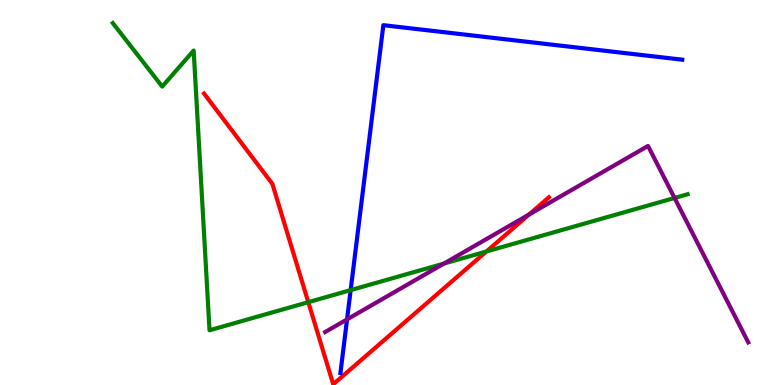[{'lines': ['blue', 'red'], 'intersections': []}, {'lines': ['green', 'red'], 'intersections': [{'x': 3.98, 'y': 2.15}, {'x': 6.28, 'y': 3.47}]}, {'lines': ['purple', 'red'], 'intersections': [{'x': 6.83, 'y': 4.43}]}, {'lines': ['blue', 'green'], 'intersections': [{'x': 4.52, 'y': 2.46}]}, {'lines': ['blue', 'purple'], 'intersections': [{'x': 4.48, 'y': 1.7}]}, {'lines': ['green', 'purple'], 'intersections': [{'x': 5.73, 'y': 3.15}, {'x': 8.7, 'y': 4.86}]}]